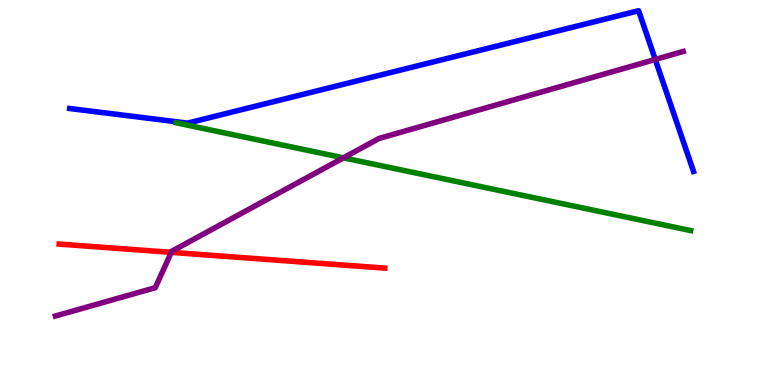[{'lines': ['blue', 'red'], 'intersections': []}, {'lines': ['green', 'red'], 'intersections': []}, {'lines': ['purple', 'red'], 'intersections': [{'x': 2.21, 'y': 3.45}]}, {'lines': ['blue', 'green'], 'intersections': []}, {'lines': ['blue', 'purple'], 'intersections': [{'x': 8.46, 'y': 8.46}]}, {'lines': ['green', 'purple'], 'intersections': [{'x': 4.43, 'y': 5.9}]}]